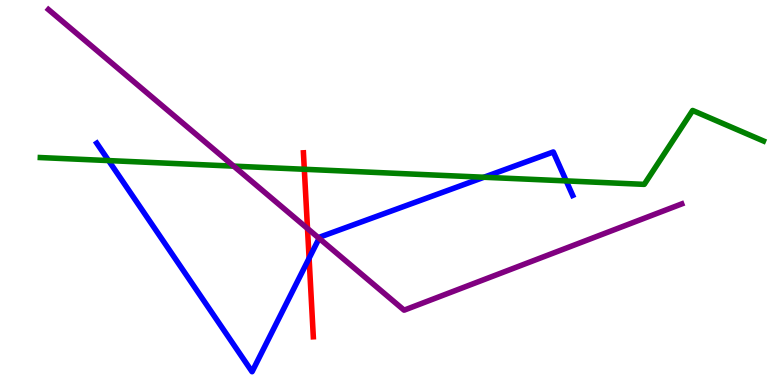[{'lines': ['blue', 'red'], 'intersections': [{'x': 3.99, 'y': 3.29}]}, {'lines': ['green', 'red'], 'intersections': [{'x': 3.93, 'y': 5.6}]}, {'lines': ['purple', 'red'], 'intersections': [{'x': 3.97, 'y': 4.06}]}, {'lines': ['blue', 'green'], 'intersections': [{'x': 1.4, 'y': 5.83}, {'x': 6.24, 'y': 5.4}, {'x': 7.31, 'y': 5.3}]}, {'lines': ['blue', 'purple'], 'intersections': [{'x': 4.12, 'y': 3.81}]}, {'lines': ['green', 'purple'], 'intersections': [{'x': 3.02, 'y': 5.68}]}]